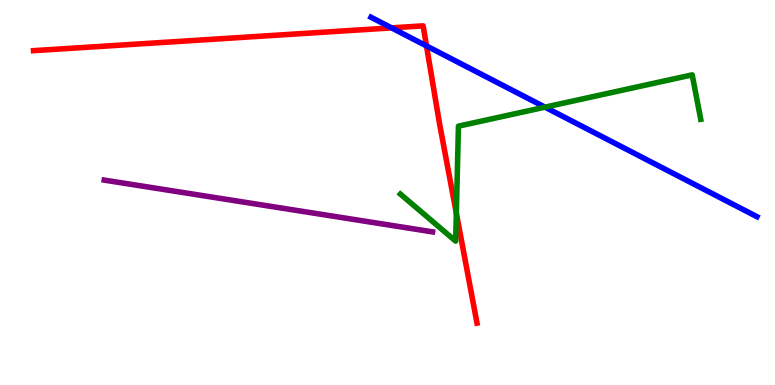[{'lines': ['blue', 'red'], 'intersections': [{'x': 5.05, 'y': 9.28}, {'x': 5.5, 'y': 8.81}]}, {'lines': ['green', 'red'], 'intersections': [{'x': 5.89, 'y': 4.46}]}, {'lines': ['purple', 'red'], 'intersections': []}, {'lines': ['blue', 'green'], 'intersections': [{'x': 7.03, 'y': 7.22}]}, {'lines': ['blue', 'purple'], 'intersections': []}, {'lines': ['green', 'purple'], 'intersections': []}]